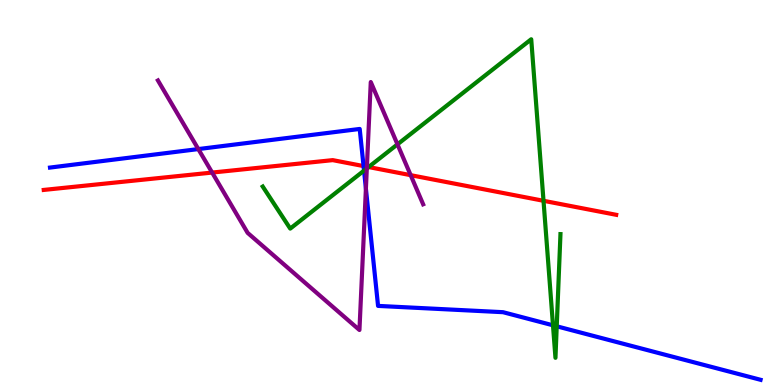[{'lines': ['blue', 'red'], 'intersections': [{'x': 4.69, 'y': 5.69}]}, {'lines': ['green', 'red'], 'intersections': [{'x': 4.76, 'y': 5.66}, {'x': 7.01, 'y': 4.78}]}, {'lines': ['purple', 'red'], 'intersections': [{'x': 2.74, 'y': 5.52}, {'x': 4.73, 'y': 5.67}, {'x': 5.3, 'y': 5.45}]}, {'lines': ['blue', 'green'], 'intersections': [{'x': 4.7, 'y': 5.57}, {'x': 7.14, 'y': 1.55}, {'x': 7.18, 'y': 1.52}]}, {'lines': ['blue', 'purple'], 'intersections': [{'x': 2.56, 'y': 6.13}, {'x': 4.72, 'y': 5.1}]}, {'lines': ['green', 'purple'], 'intersections': [{'x': 4.73, 'y': 5.63}, {'x': 5.13, 'y': 6.25}]}]